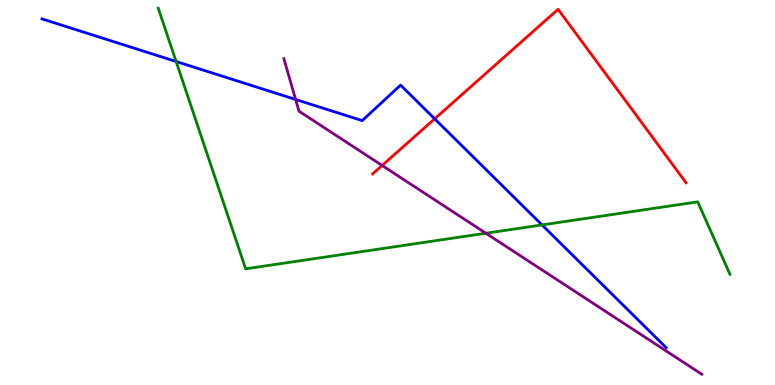[{'lines': ['blue', 'red'], 'intersections': [{'x': 5.61, 'y': 6.91}]}, {'lines': ['green', 'red'], 'intersections': []}, {'lines': ['purple', 'red'], 'intersections': [{'x': 4.93, 'y': 5.7}]}, {'lines': ['blue', 'green'], 'intersections': [{'x': 2.27, 'y': 8.4}, {'x': 6.99, 'y': 4.16}]}, {'lines': ['blue', 'purple'], 'intersections': [{'x': 3.81, 'y': 7.42}]}, {'lines': ['green', 'purple'], 'intersections': [{'x': 6.27, 'y': 3.94}]}]